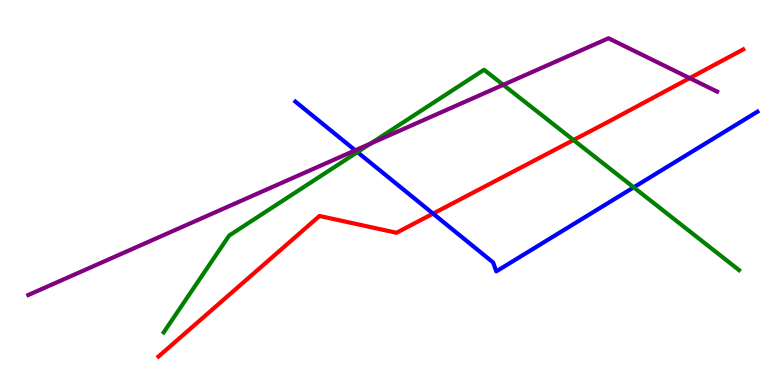[{'lines': ['blue', 'red'], 'intersections': [{'x': 5.59, 'y': 4.45}]}, {'lines': ['green', 'red'], 'intersections': [{'x': 7.4, 'y': 6.36}]}, {'lines': ['purple', 'red'], 'intersections': [{'x': 8.9, 'y': 7.97}]}, {'lines': ['blue', 'green'], 'intersections': [{'x': 4.61, 'y': 6.05}, {'x': 8.18, 'y': 5.13}]}, {'lines': ['blue', 'purple'], 'intersections': [{'x': 4.58, 'y': 6.1}]}, {'lines': ['green', 'purple'], 'intersections': [{'x': 4.78, 'y': 6.27}, {'x': 6.49, 'y': 7.8}]}]